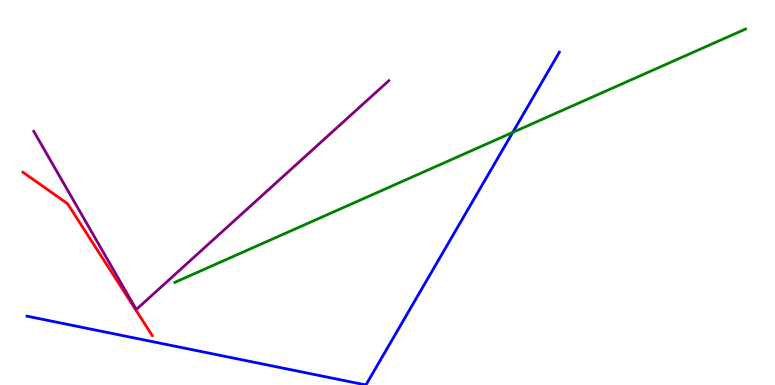[{'lines': ['blue', 'red'], 'intersections': []}, {'lines': ['green', 'red'], 'intersections': []}, {'lines': ['purple', 'red'], 'intersections': []}, {'lines': ['blue', 'green'], 'intersections': [{'x': 6.62, 'y': 6.56}]}, {'lines': ['blue', 'purple'], 'intersections': []}, {'lines': ['green', 'purple'], 'intersections': []}]